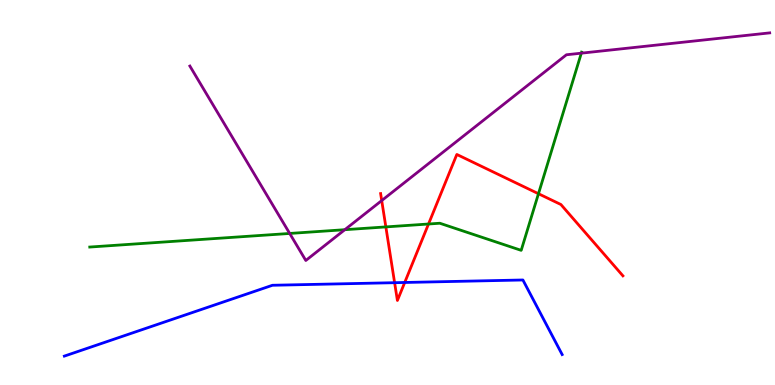[{'lines': ['blue', 'red'], 'intersections': [{'x': 5.09, 'y': 2.66}, {'x': 5.22, 'y': 2.66}]}, {'lines': ['green', 'red'], 'intersections': [{'x': 4.98, 'y': 4.11}, {'x': 5.53, 'y': 4.18}, {'x': 6.95, 'y': 4.97}]}, {'lines': ['purple', 'red'], 'intersections': [{'x': 4.93, 'y': 4.79}]}, {'lines': ['blue', 'green'], 'intersections': []}, {'lines': ['blue', 'purple'], 'intersections': []}, {'lines': ['green', 'purple'], 'intersections': [{'x': 3.74, 'y': 3.94}, {'x': 4.45, 'y': 4.03}, {'x': 7.5, 'y': 8.62}]}]